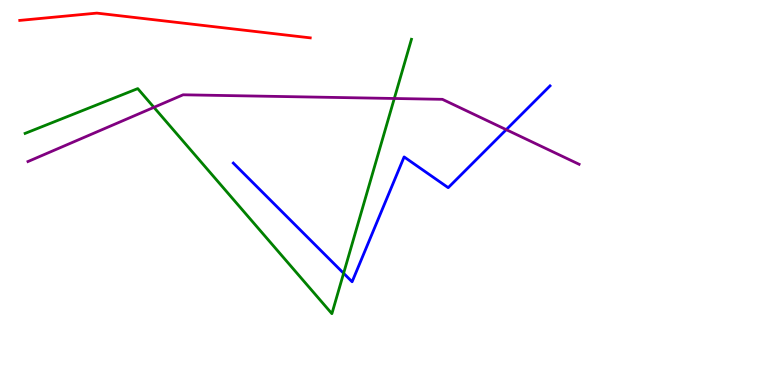[{'lines': ['blue', 'red'], 'intersections': []}, {'lines': ['green', 'red'], 'intersections': []}, {'lines': ['purple', 'red'], 'intersections': []}, {'lines': ['blue', 'green'], 'intersections': [{'x': 4.43, 'y': 2.9}]}, {'lines': ['blue', 'purple'], 'intersections': [{'x': 6.53, 'y': 6.63}]}, {'lines': ['green', 'purple'], 'intersections': [{'x': 1.99, 'y': 7.21}, {'x': 5.09, 'y': 7.44}]}]